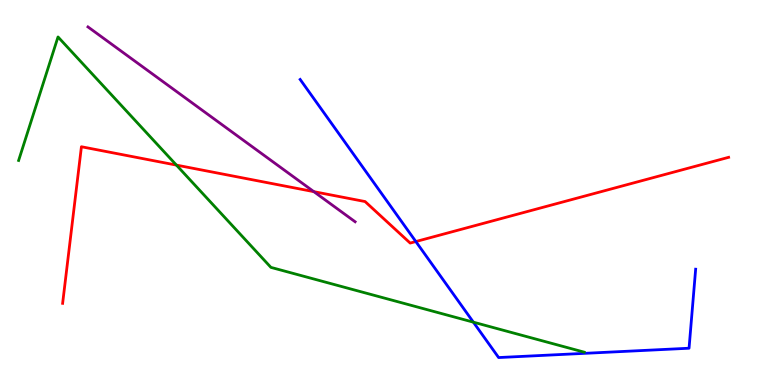[{'lines': ['blue', 'red'], 'intersections': [{'x': 5.37, 'y': 3.73}]}, {'lines': ['green', 'red'], 'intersections': [{'x': 2.28, 'y': 5.71}]}, {'lines': ['purple', 'red'], 'intersections': [{'x': 4.05, 'y': 5.02}]}, {'lines': ['blue', 'green'], 'intersections': [{'x': 6.11, 'y': 1.63}]}, {'lines': ['blue', 'purple'], 'intersections': []}, {'lines': ['green', 'purple'], 'intersections': []}]